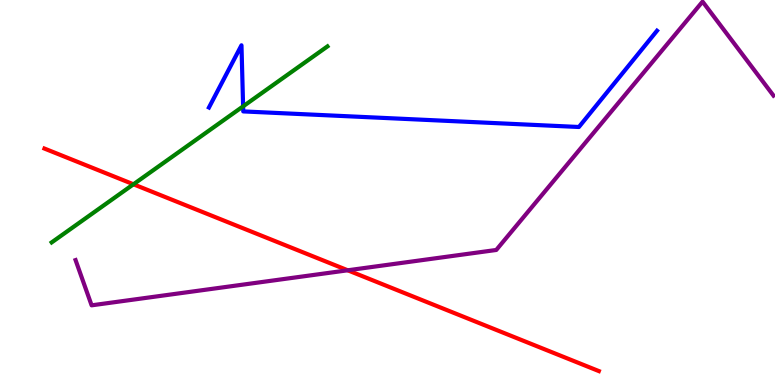[{'lines': ['blue', 'red'], 'intersections': []}, {'lines': ['green', 'red'], 'intersections': [{'x': 1.72, 'y': 5.21}]}, {'lines': ['purple', 'red'], 'intersections': [{'x': 4.49, 'y': 2.98}]}, {'lines': ['blue', 'green'], 'intersections': [{'x': 3.14, 'y': 7.24}]}, {'lines': ['blue', 'purple'], 'intersections': []}, {'lines': ['green', 'purple'], 'intersections': []}]